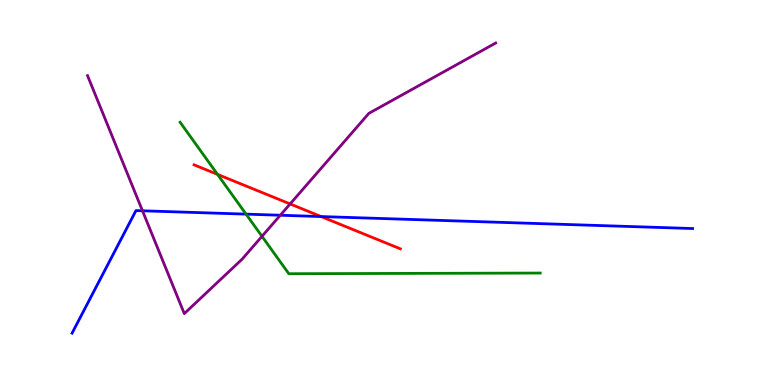[{'lines': ['blue', 'red'], 'intersections': [{'x': 4.14, 'y': 4.38}]}, {'lines': ['green', 'red'], 'intersections': [{'x': 2.81, 'y': 5.47}]}, {'lines': ['purple', 'red'], 'intersections': [{'x': 3.74, 'y': 4.7}]}, {'lines': ['blue', 'green'], 'intersections': [{'x': 3.17, 'y': 4.44}]}, {'lines': ['blue', 'purple'], 'intersections': [{'x': 1.84, 'y': 4.52}, {'x': 3.62, 'y': 4.41}]}, {'lines': ['green', 'purple'], 'intersections': [{'x': 3.38, 'y': 3.86}]}]